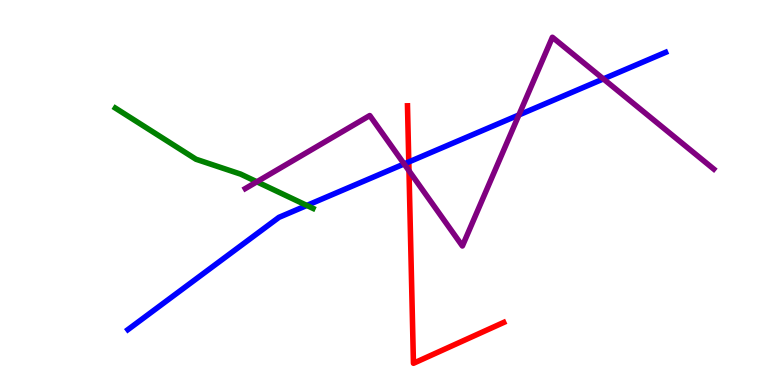[{'lines': ['blue', 'red'], 'intersections': [{'x': 5.27, 'y': 5.79}]}, {'lines': ['green', 'red'], 'intersections': []}, {'lines': ['purple', 'red'], 'intersections': [{'x': 5.28, 'y': 5.56}]}, {'lines': ['blue', 'green'], 'intersections': [{'x': 3.96, 'y': 4.66}]}, {'lines': ['blue', 'purple'], 'intersections': [{'x': 5.21, 'y': 5.74}, {'x': 6.7, 'y': 7.01}, {'x': 7.79, 'y': 7.95}]}, {'lines': ['green', 'purple'], 'intersections': [{'x': 3.31, 'y': 5.28}]}]